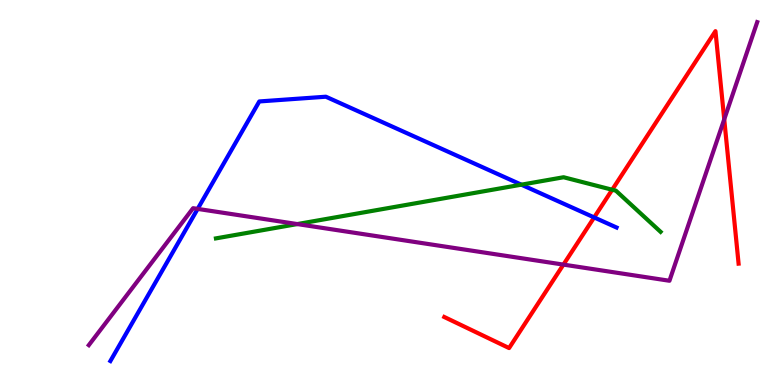[{'lines': ['blue', 'red'], 'intersections': [{'x': 7.67, 'y': 4.35}]}, {'lines': ['green', 'red'], 'intersections': [{'x': 7.9, 'y': 5.07}]}, {'lines': ['purple', 'red'], 'intersections': [{'x': 7.27, 'y': 3.13}, {'x': 9.34, 'y': 6.9}]}, {'lines': ['blue', 'green'], 'intersections': [{'x': 6.73, 'y': 5.2}]}, {'lines': ['blue', 'purple'], 'intersections': [{'x': 2.55, 'y': 4.57}]}, {'lines': ['green', 'purple'], 'intersections': [{'x': 3.84, 'y': 4.18}]}]